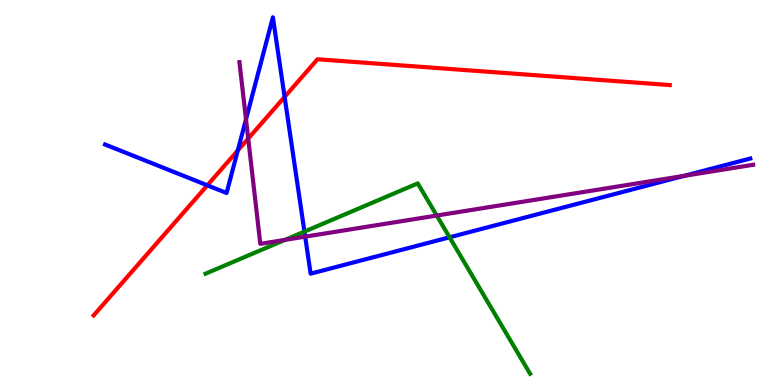[{'lines': ['blue', 'red'], 'intersections': [{'x': 2.68, 'y': 5.19}, {'x': 3.07, 'y': 6.09}, {'x': 3.67, 'y': 7.48}]}, {'lines': ['green', 'red'], 'intersections': []}, {'lines': ['purple', 'red'], 'intersections': [{'x': 3.2, 'y': 6.4}]}, {'lines': ['blue', 'green'], 'intersections': [{'x': 3.93, 'y': 3.98}, {'x': 5.8, 'y': 3.84}]}, {'lines': ['blue', 'purple'], 'intersections': [{'x': 3.17, 'y': 6.9}, {'x': 3.94, 'y': 3.85}, {'x': 8.83, 'y': 5.43}]}, {'lines': ['green', 'purple'], 'intersections': [{'x': 3.68, 'y': 3.77}, {'x': 5.64, 'y': 4.4}]}]